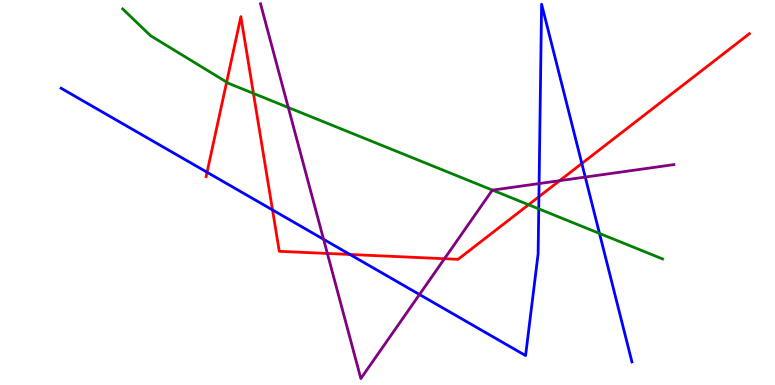[{'lines': ['blue', 'red'], 'intersections': [{'x': 2.67, 'y': 5.53}, {'x': 3.52, 'y': 4.55}, {'x': 4.52, 'y': 3.39}, {'x': 6.95, 'y': 4.89}, {'x': 7.51, 'y': 5.75}]}, {'lines': ['green', 'red'], 'intersections': [{'x': 2.92, 'y': 7.87}, {'x': 3.27, 'y': 7.57}, {'x': 6.82, 'y': 4.68}]}, {'lines': ['purple', 'red'], 'intersections': [{'x': 4.22, 'y': 3.42}, {'x': 5.74, 'y': 3.28}, {'x': 7.22, 'y': 5.31}]}, {'lines': ['blue', 'green'], 'intersections': [{'x': 6.95, 'y': 4.58}, {'x': 7.74, 'y': 3.94}]}, {'lines': ['blue', 'purple'], 'intersections': [{'x': 4.18, 'y': 3.78}, {'x': 5.41, 'y': 2.35}, {'x': 6.96, 'y': 5.23}, {'x': 7.55, 'y': 5.4}]}, {'lines': ['green', 'purple'], 'intersections': [{'x': 3.72, 'y': 7.21}, {'x': 6.35, 'y': 5.06}]}]